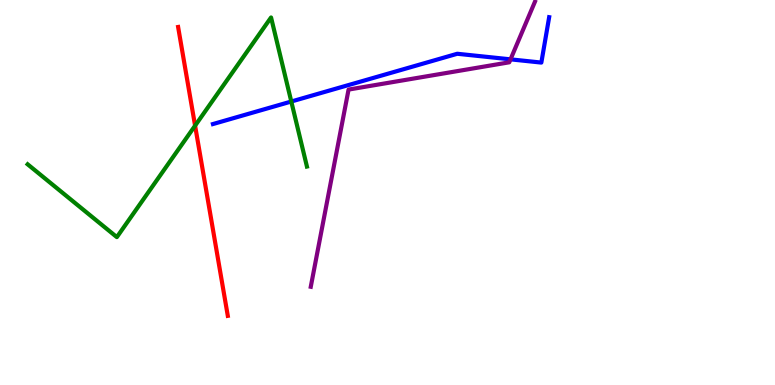[{'lines': ['blue', 'red'], 'intersections': []}, {'lines': ['green', 'red'], 'intersections': [{'x': 2.52, 'y': 6.74}]}, {'lines': ['purple', 'red'], 'intersections': []}, {'lines': ['blue', 'green'], 'intersections': [{'x': 3.76, 'y': 7.36}]}, {'lines': ['blue', 'purple'], 'intersections': [{'x': 6.59, 'y': 8.46}]}, {'lines': ['green', 'purple'], 'intersections': []}]